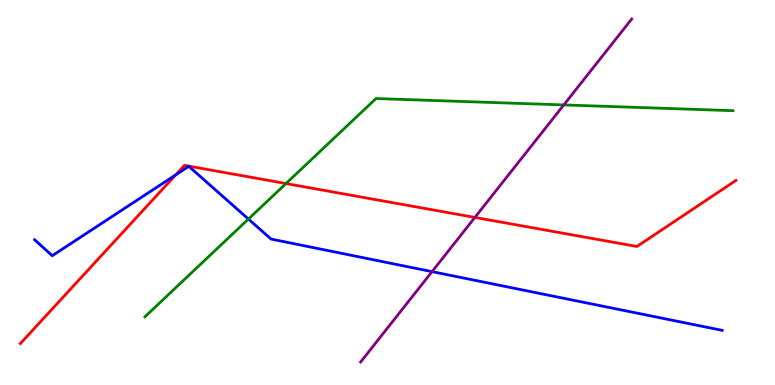[{'lines': ['blue', 'red'], 'intersections': [{'x': 2.27, 'y': 5.46}]}, {'lines': ['green', 'red'], 'intersections': [{'x': 3.69, 'y': 5.23}]}, {'lines': ['purple', 'red'], 'intersections': [{'x': 6.13, 'y': 4.35}]}, {'lines': ['blue', 'green'], 'intersections': [{'x': 3.21, 'y': 4.31}]}, {'lines': ['blue', 'purple'], 'intersections': [{'x': 5.57, 'y': 2.94}]}, {'lines': ['green', 'purple'], 'intersections': [{'x': 7.27, 'y': 7.27}]}]